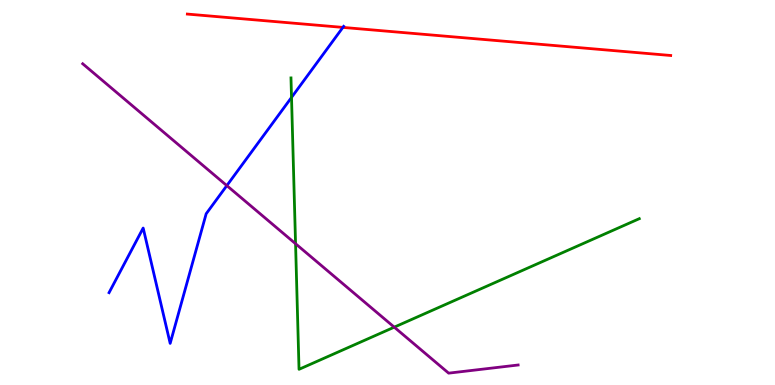[{'lines': ['blue', 'red'], 'intersections': [{'x': 4.42, 'y': 9.29}]}, {'lines': ['green', 'red'], 'intersections': []}, {'lines': ['purple', 'red'], 'intersections': []}, {'lines': ['blue', 'green'], 'intersections': [{'x': 3.76, 'y': 7.47}]}, {'lines': ['blue', 'purple'], 'intersections': [{'x': 2.93, 'y': 5.18}]}, {'lines': ['green', 'purple'], 'intersections': [{'x': 3.81, 'y': 3.67}, {'x': 5.09, 'y': 1.5}]}]